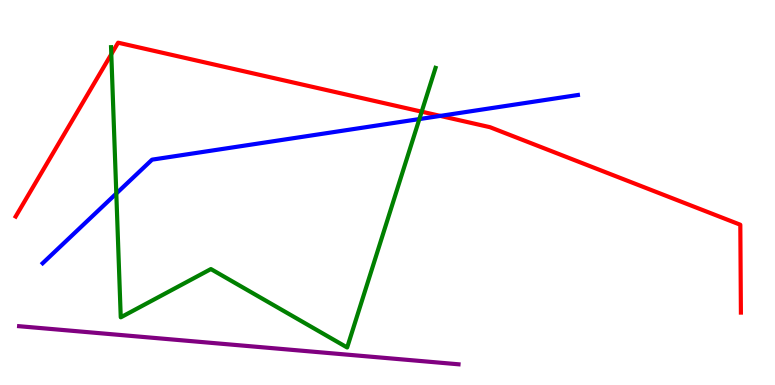[{'lines': ['blue', 'red'], 'intersections': [{'x': 5.68, 'y': 6.99}]}, {'lines': ['green', 'red'], 'intersections': [{'x': 1.44, 'y': 8.59}, {'x': 5.44, 'y': 7.1}]}, {'lines': ['purple', 'red'], 'intersections': []}, {'lines': ['blue', 'green'], 'intersections': [{'x': 1.5, 'y': 4.97}, {'x': 5.41, 'y': 6.91}]}, {'lines': ['blue', 'purple'], 'intersections': []}, {'lines': ['green', 'purple'], 'intersections': []}]